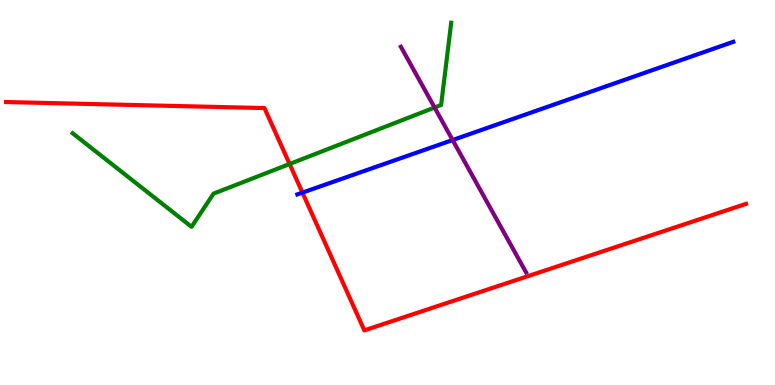[{'lines': ['blue', 'red'], 'intersections': [{'x': 3.9, 'y': 5.0}]}, {'lines': ['green', 'red'], 'intersections': [{'x': 3.74, 'y': 5.74}]}, {'lines': ['purple', 'red'], 'intersections': []}, {'lines': ['blue', 'green'], 'intersections': []}, {'lines': ['blue', 'purple'], 'intersections': [{'x': 5.84, 'y': 6.36}]}, {'lines': ['green', 'purple'], 'intersections': [{'x': 5.61, 'y': 7.21}]}]